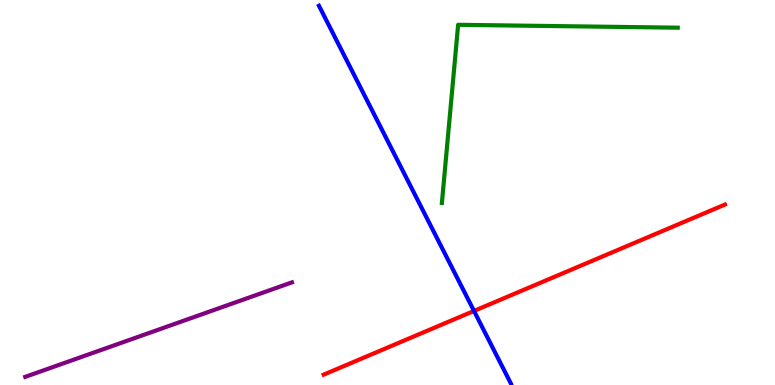[{'lines': ['blue', 'red'], 'intersections': [{'x': 6.12, 'y': 1.92}]}, {'lines': ['green', 'red'], 'intersections': []}, {'lines': ['purple', 'red'], 'intersections': []}, {'lines': ['blue', 'green'], 'intersections': []}, {'lines': ['blue', 'purple'], 'intersections': []}, {'lines': ['green', 'purple'], 'intersections': []}]